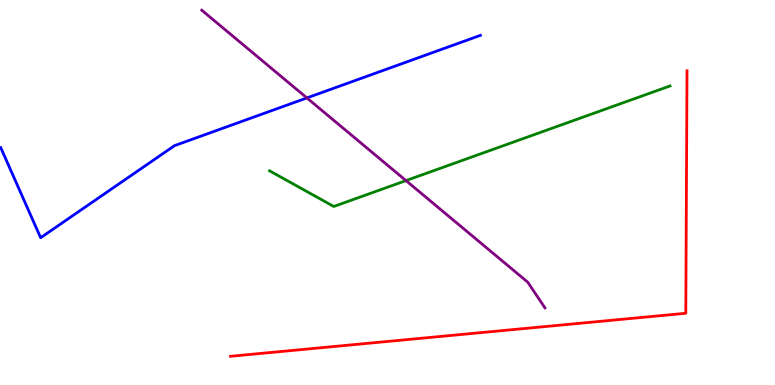[{'lines': ['blue', 'red'], 'intersections': []}, {'lines': ['green', 'red'], 'intersections': []}, {'lines': ['purple', 'red'], 'intersections': []}, {'lines': ['blue', 'green'], 'intersections': []}, {'lines': ['blue', 'purple'], 'intersections': [{'x': 3.96, 'y': 7.46}]}, {'lines': ['green', 'purple'], 'intersections': [{'x': 5.24, 'y': 5.31}]}]